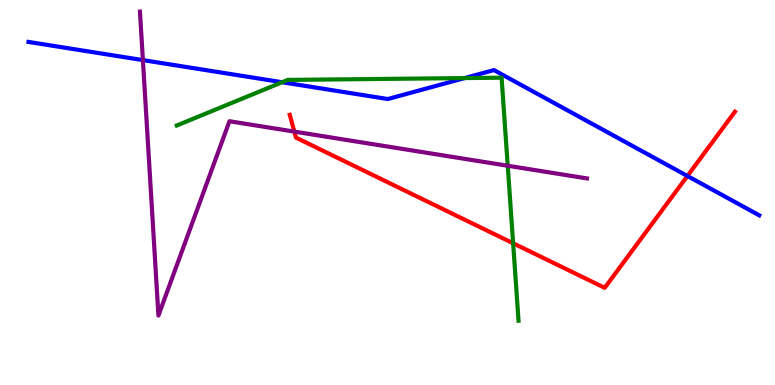[{'lines': ['blue', 'red'], 'intersections': [{'x': 8.87, 'y': 5.43}]}, {'lines': ['green', 'red'], 'intersections': [{'x': 6.62, 'y': 3.68}]}, {'lines': ['purple', 'red'], 'intersections': [{'x': 3.8, 'y': 6.58}]}, {'lines': ['blue', 'green'], 'intersections': [{'x': 3.64, 'y': 7.86}, {'x': 6.0, 'y': 7.97}]}, {'lines': ['blue', 'purple'], 'intersections': [{'x': 1.84, 'y': 8.44}]}, {'lines': ['green', 'purple'], 'intersections': [{'x': 6.55, 'y': 5.69}]}]